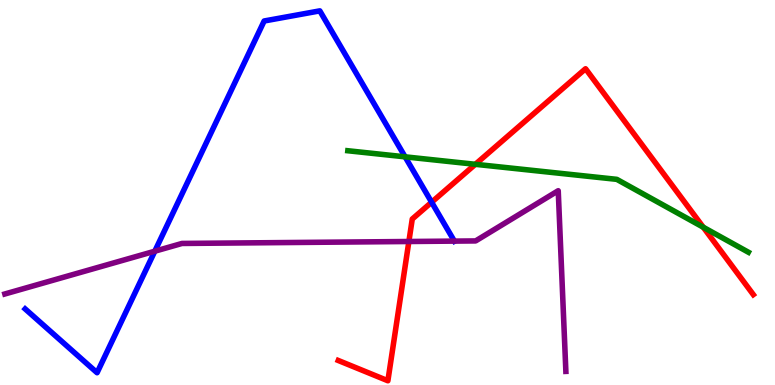[{'lines': ['blue', 'red'], 'intersections': [{'x': 5.57, 'y': 4.75}]}, {'lines': ['green', 'red'], 'intersections': [{'x': 6.13, 'y': 5.73}, {'x': 9.07, 'y': 4.1}]}, {'lines': ['purple', 'red'], 'intersections': [{'x': 5.28, 'y': 3.73}]}, {'lines': ['blue', 'green'], 'intersections': [{'x': 5.23, 'y': 5.93}]}, {'lines': ['blue', 'purple'], 'intersections': [{'x': 2.0, 'y': 3.48}, {'x': 5.86, 'y': 3.74}]}, {'lines': ['green', 'purple'], 'intersections': []}]